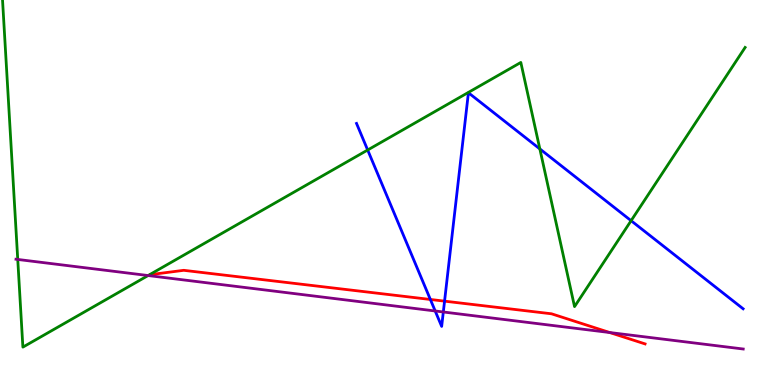[{'lines': ['blue', 'red'], 'intersections': [{'x': 5.55, 'y': 2.22}, {'x': 5.74, 'y': 2.18}]}, {'lines': ['green', 'red'], 'intersections': []}, {'lines': ['purple', 'red'], 'intersections': [{'x': 7.87, 'y': 1.36}]}, {'lines': ['blue', 'green'], 'intersections': [{'x': 4.74, 'y': 6.1}, {'x': 6.97, 'y': 6.13}, {'x': 8.14, 'y': 4.27}]}, {'lines': ['blue', 'purple'], 'intersections': [{'x': 5.62, 'y': 1.92}, {'x': 5.72, 'y': 1.9}]}, {'lines': ['green', 'purple'], 'intersections': [{'x': 0.229, 'y': 3.26}, {'x': 1.91, 'y': 2.84}]}]